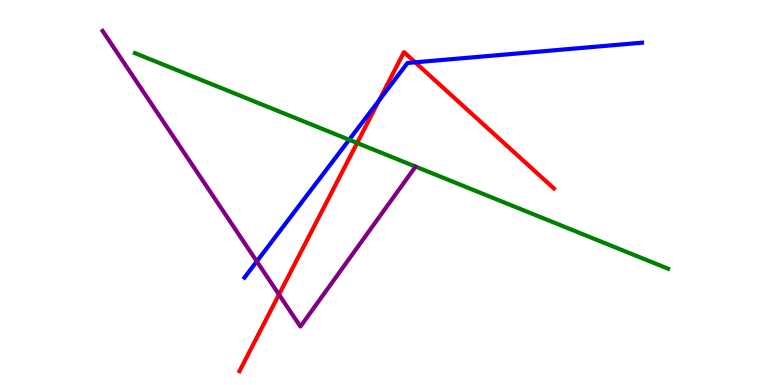[{'lines': ['blue', 'red'], 'intersections': [{'x': 4.89, 'y': 7.39}, {'x': 5.36, 'y': 8.38}]}, {'lines': ['green', 'red'], 'intersections': [{'x': 4.61, 'y': 6.29}]}, {'lines': ['purple', 'red'], 'intersections': [{'x': 3.6, 'y': 2.35}]}, {'lines': ['blue', 'green'], 'intersections': [{'x': 4.51, 'y': 6.37}]}, {'lines': ['blue', 'purple'], 'intersections': [{'x': 3.31, 'y': 3.21}]}, {'lines': ['green', 'purple'], 'intersections': []}]